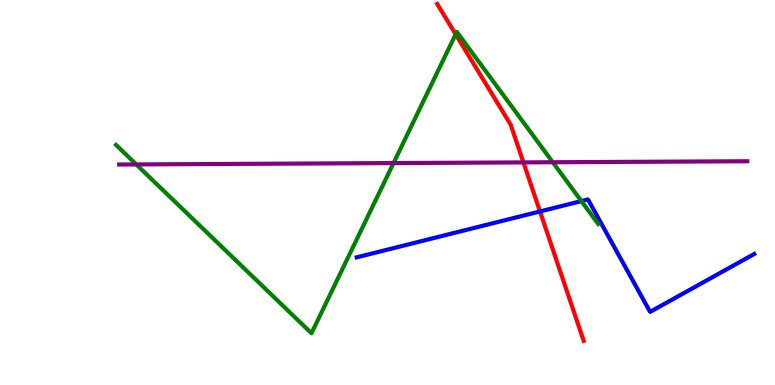[{'lines': ['blue', 'red'], 'intersections': [{'x': 6.97, 'y': 4.51}]}, {'lines': ['green', 'red'], 'intersections': [{'x': 5.88, 'y': 9.11}]}, {'lines': ['purple', 'red'], 'intersections': [{'x': 6.75, 'y': 5.78}]}, {'lines': ['blue', 'green'], 'intersections': [{'x': 7.5, 'y': 4.78}]}, {'lines': ['blue', 'purple'], 'intersections': []}, {'lines': ['green', 'purple'], 'intersections': [{'x': 1.76, 'y': 5.73}, {'x': 5.08, 'y': 5.76}, {'x': 7.13, 'y': 5.79}]}]